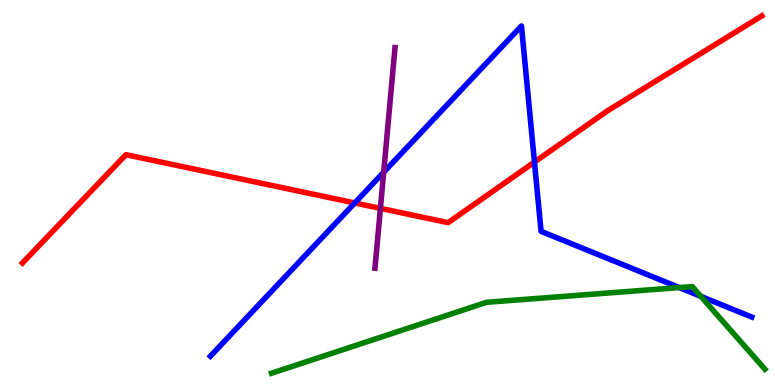[{'lines': ['blue', 'red'], 'intersections': [{'x': 4.58, 'y': 4.73}, {'x': 6.9, 'y': 5.79}]}, {'lines': ['green', 'red'], 'intersections': []}, {'lines': ['purple', 'red'], 'intersections': [{'x': 4.91, 'y': 4.59}]}, {'lines': ['blue', 'green'], 'intersections': [{'x': 8.76, 'y': 2.53}, {'x': 9.04, 'y': 2.3}]}, {'lines': ['blue', 'purple'], 'intersections': [{'x': 4.95, 'y': 5.53}]}, {'lines': ['green', 'purple'], 'intersections': []}]